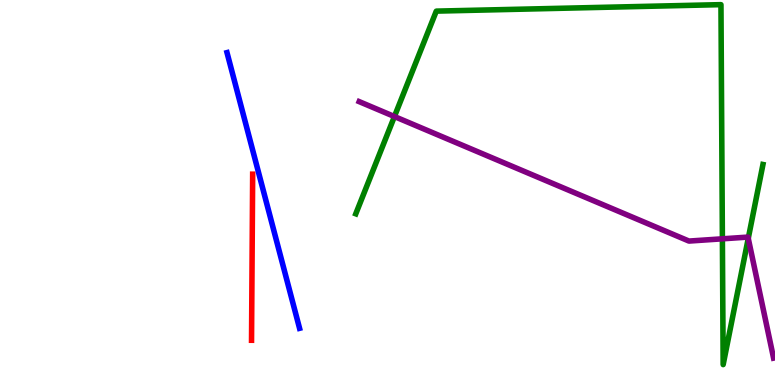[{'lines': ['blue', 'red'], 'intersections': []}, {'lines': ['green', 'red'], 'intersections': []}, {'lines': ['purple', 'red'], 'intersections': []}, {'lines': ['blue', 'green'], 'intersections': []}, {'lines': ['blue', 'purple'], 'intersections': []}, {'lines': ['green', 'purple'], 'intersections': [{'x': 5.09, 'y': 6.97}, {'x': 9.32, 'y': 3.8}, {'x': 9.66, 'y': 3.81}]}]